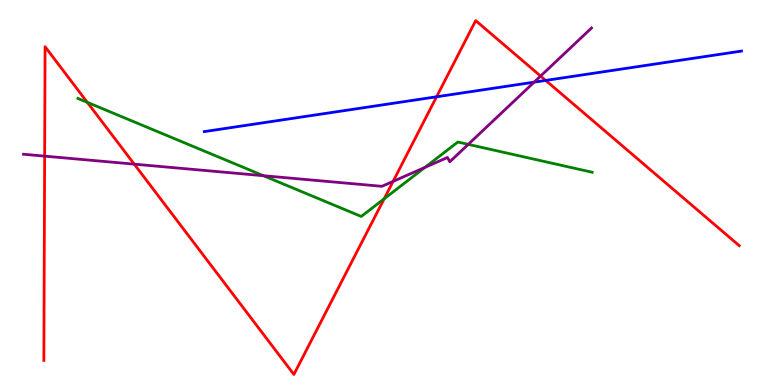[{'lines': ['blue', 'red'], 'intersections': [{'x': 5.63, 'y': 7.49}, {'x': 7.04, 'y': 7.91}]}, {'lines': ['green', 'red'], 'intersections': [{'x': 1.13, 'y': 7.34}, {'x': 4.96, 'y': 4.84}]}, {'lines': ['purple', 'red'], 'intersections': [{'x': 0.576, 'y': 5.94}, {'x': 1.73, 'y': 5.74}, {'x': 5.07, 'y': 5.29}, {'x': 6.98, 'y': 8.02}]}, {'lines': ['blue', 'green'], 'intersections': []}, {'lines': ['blue', 'purple'], 'intersections': [{'x': 6.89, 'y': 7.87}]}, {'lines': ['green', 'purple'], 'intersections': [{'x': 3.4, 'y': 5.44}, {'x': 5.48, 'y': 5.65}, {'x': 6.04, 'y': 6.25}]}]